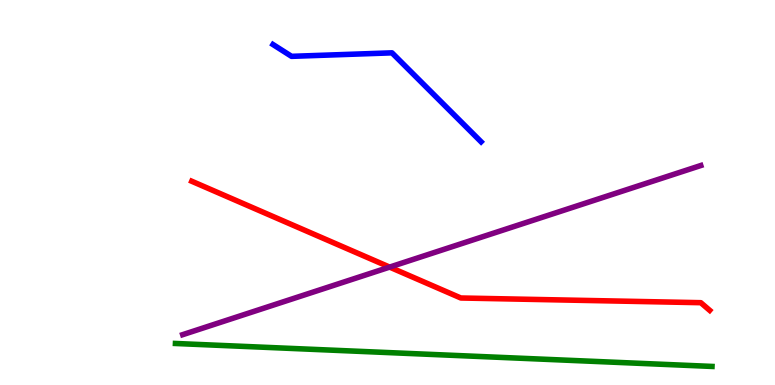[{'lines': ['blue', 'red'], 'intersections': []}, {'lines': ['green', 'red'], 'intersections': []}, {'lines': ['purple', 'red'], 'intersections': [{'x': 5.03, 'y': 3.06}]}, {'lines': ['blue', 'green'], 'intersections': []}, {'lines': ['blue', 'purple'], 'intersections': []}, {'lines': ['green', 'purple'], 'intersections': []}]